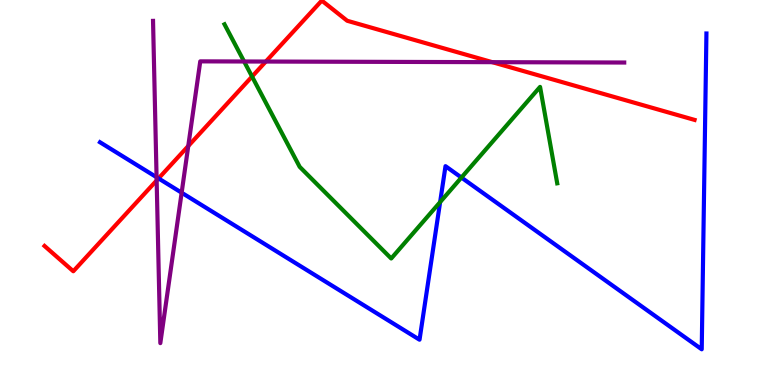[{'lines': ['blue', 'red'], 'intersections': [{'x': 2.05, 'y': 5.37}]}, {'lines': ['green', 'red'], 'intersections': [{'x': 3.25, 'y': 8.01}]}, {'lines': ['purple', 'red'], 'intersections': [{'x': 2.02, 'y': 5.31}, {'x': 2.43, 'y': 6.21}, {'x': 3.43, 'y': 8.4}, {'x': 6.35, 'y': 8.39}]}, {'lines': ['blue', 'green'], 'intersections': [{'x': 5.68, 'y': 4.75}, {'x': 5.95, 'y': 5.39}]}, {'lines': ['blue', 'purple'], 'intersections': [{'x': 2.02, 'y': 5.4}, {'x': 2.34, 'y': 4.99}]}, {'lines': ['green', 'purple'], 'intersections': [{'x': 3.15, 'y': 8.4}]}]